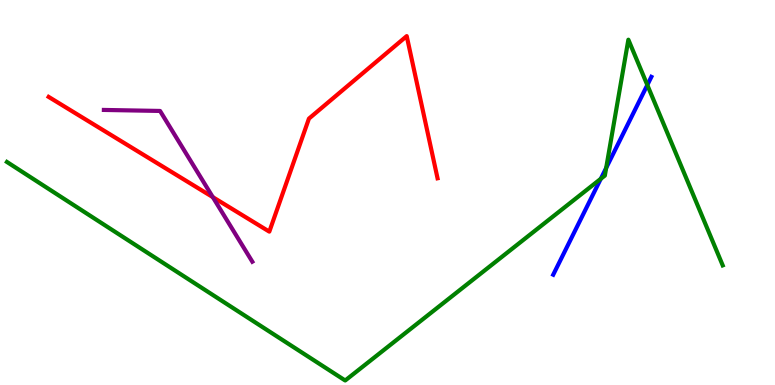[{'lines': ['blue', 'red'], 'intersections': []}, {'lines': ['green', 'red'], 'intersections': []}, {'lines': ['purple', 'red'], 'intersections': [{'x': 2.75, 'y': 4.88}]}, {'lines': ['blue', 'green'], 'intersections': [{'x': 7.75, 'y': 5.36}, {'x': 7.82, 'y': 5.64}, {'x': 8.35, 'y': 7.79}]}, {'lines': ['blue', 'purple'], 'intersections': []}, {'lines': ['green', 'purple'], 'intersections': []}]